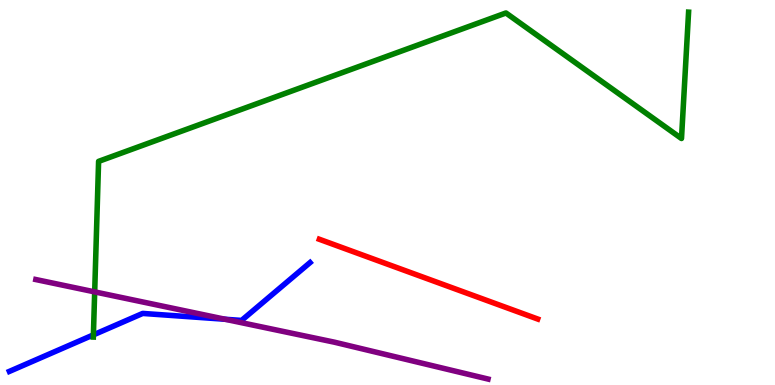[{'lines': ['blue', 'red'], 'intersections': []}, {'lines': ['green', 'red'], 'intersections': []}, {'lines': ['purple', 'red'], 'intersections': []}, {'lines': ['blue', 'green'], 'intersections': [{'x': 1.21, 'y': 1.3}]}, {'lines': ['blue', 'purple'], 'intersections': [{'x': 2.91, 'y': 1.71}]}, {'lines': ['green', 'purple'], 'intersections': [{'x': 1.22, 'y': 2.42}]}]